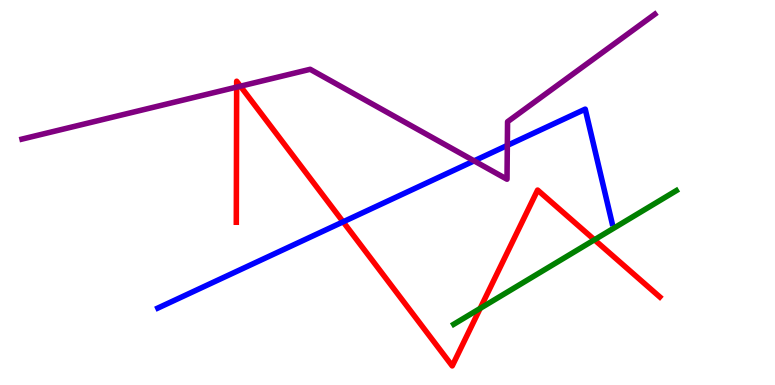[{'lines': ['blue', 'red'], 'intersections': [{'x': 4.43, 'y': 4.24}]}, {'lines': ['green', 'red'], 'intersections': [{'x': 6.2, 'y': 1.99}, {'x': 7.67, 'y': 3.77}]}, {'lines': ['purple', 'red'], 'intersections': [{'x': 3.05, 'y': 7.74}, {'x': 3.1, 'y': 7.76}]}, {'lines': ['blue', 'green'], 'intersections': []}, {'lines': ['blue', 'purple'], 'intersections': [{'x': 6.12, 'y': 5.82}, {'x': 6.55, 'y': 6.22}]}, {'lines': ['green', 'purple'], 'intersections': []}]